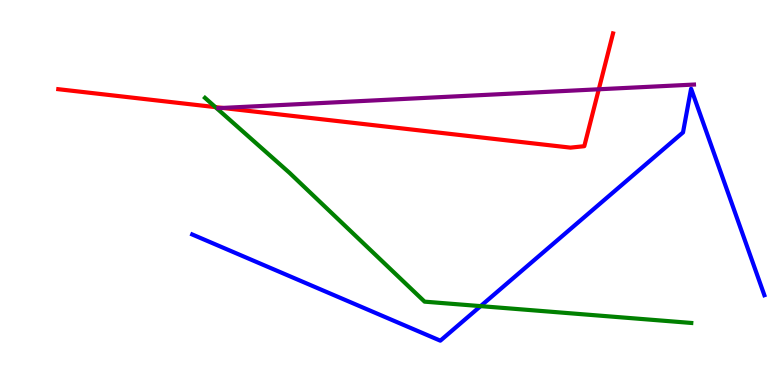[{'lines': ['blue', 'red'], 'intersections': []}, {'lines': ['green', 'red'], 'intersections': [{'x': 2.78, 'y': 7.22}]}, {'lines': ['purple', 'red'], 'intersections': [{'x': 2.87, 'y': 7.2}, {'x': 7.73, 'y': 7.68}]}, {'lines': ['blue', 'green'], 'intersections': [{'x': 6.2, 'y': 2.05}]}, {'lines': ['blue', 'purple'], 'intersections': []}, {'lines': ['green', 'purple'], 'intersections': []}]